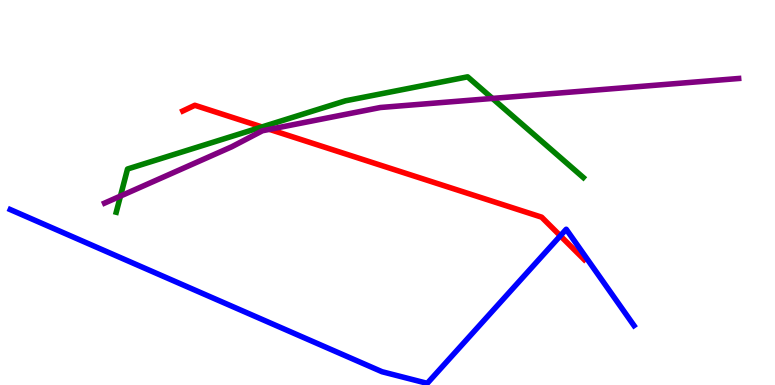[{'lines': ['blue', 'red'], 'intersections': [{'x': 7.23, 'y': 3.88}]}, {'lines': ['green', 'red'], 'intersections': [{'x': 3.38, 'y': 6.7}]}, {'lines': ['purple', 'red'], 'intersections': [{'x': 3.48, 'y': 6.64}]}, {'lines': ['blue', 'green'], 'intersections': []}, {'lines': ['blue', 'purple'], 'intersections': []}, {'lines': ['green', 'purple'], 'intersections': [{'x': 1.55, 'y': 4.91}, {'x': 6.35, 'y': 7.44}]}]